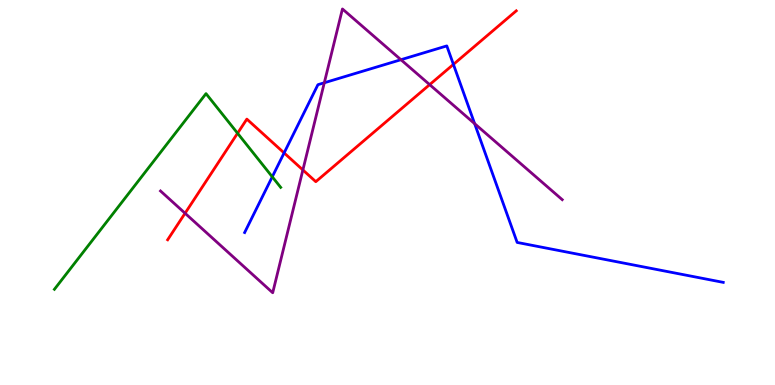[{'lines': ['blue', 'red'], 'intersections': [{'x': 3.67, 'y': 6.03}, {'x': 5.85, 'y': 8.33}]}, {'lines': ['green', 'red'], 'intersections': [{'x': 3.07, 'y': 6.54}]}, {'lines': ['purple', 'red'], 'intersections': [{'x': 2.39, 'y': 4.46}, {'x': 3.91, 'y': 5.59}, {'x': 5.54, 'y': 7.8}]}, {'lines': ['blue', 'green'], 'intersections': [{'x': 3.51, 'y': 5.41}]}, {'lines': ['blue', 'purple'], 'intersections': [{'x': 4.18, 'y': 7.85}, {'x': 5.17, 'y': 8.45}, {'x': 6.12, 'y': 6.79}]}, {'lines': ['green', 'purple'], 'intersections': []}]